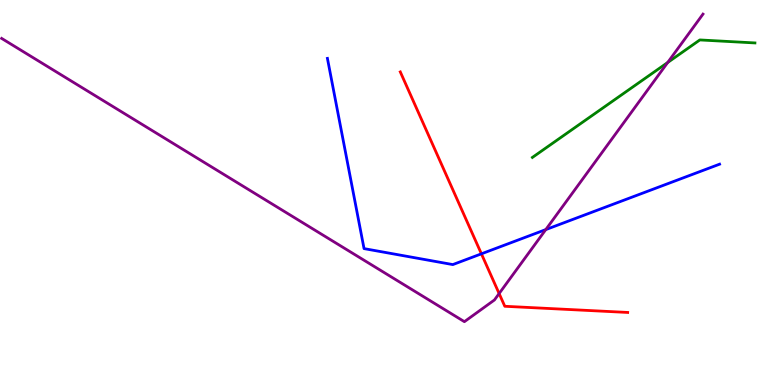[{'lines': ['blue', 'red'], 'intersections': [{'x': 6.21, 'y': 3.41}]}, {'lines': ['green', 'red'], 'intersections': []}, {'lines': ['purple', 'red'], 'intersections': [{'x': 6.44, 'y': 2.38}]}, {'lines': ['blue', 'green'], 'intersections': []}, {'lines': ['blue', 'purple'], 'intersections': [{'x': 7.04, 'y': 4.04}]}, {'lines': ['green', 'purple'], 'intersections': [{'x': 8.62, 'y': 8.38}]}]